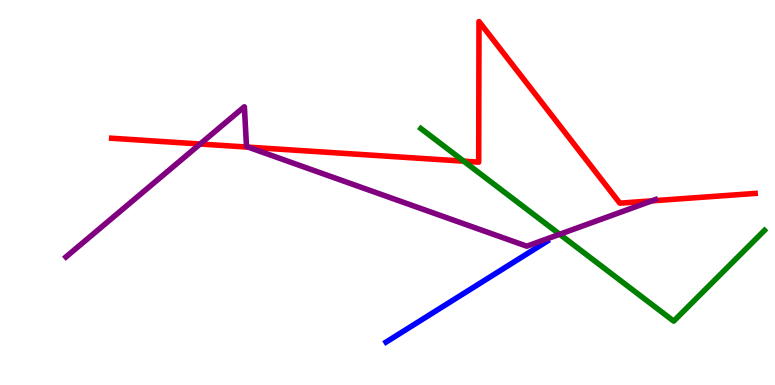[{'lines': ['blue', 'red'], 'intersections': []}, {'lines': ['green', 'red'], 'intersections': [{'x': 5.98, 'y': 5.81}]}, {'lines': ['purple', 'red'], 'intersections': [{'x': 2.58, 'y': 6.26}, {'x': 3.2, 'y': 6.18}, {'x': 8.41, 'y': 4.78}]}, {'lines': ['blue', 'green'], 'intersections': []}, {'lines': ['blue', 'purple'], 'intersections': []}, {'lines': ['green', 'purple'], 'intersections': [{'x': 7.22, 'y': 3.91}]}]